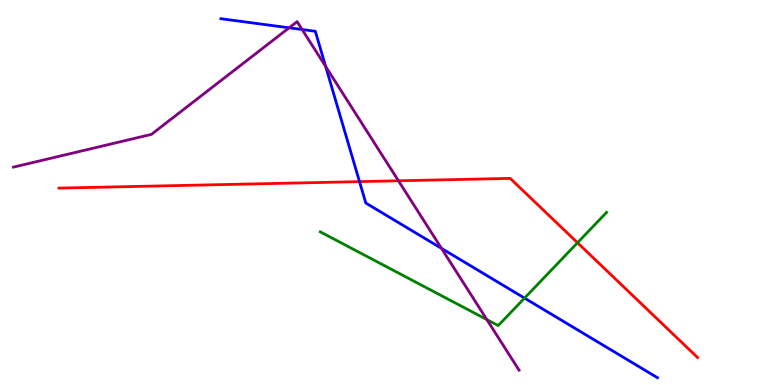[{'lines': ['blue', 'red'], 'intersections': [{'x': 4.64, 'y': 5.28}]}, {'lines': ['green', 'red'], 'intersections': [{'x': 7.45, 'y': 3.7}]}, {'lines': ['purple', 'red'], 'intersections': [{'x': 5.14, 'y': 5.3}]}, {'lines': ['blue', 'green'], 'intersections': [{'x': 6.77, 'y': 2.26}]}, {'lines': ['blue', 'purple'], 'intersections': [{'x': 3.73, 'y': 9.28}, {'x': 3.9, 'y': 9.23}, {'x': 4.2, 'y': 8.27}, {'x': 5.7, 'y': 3.55}]}, {'lines': ['green', 'purple'], 'intersections': [{'x': 6.28, 'y': 1.7}]}]